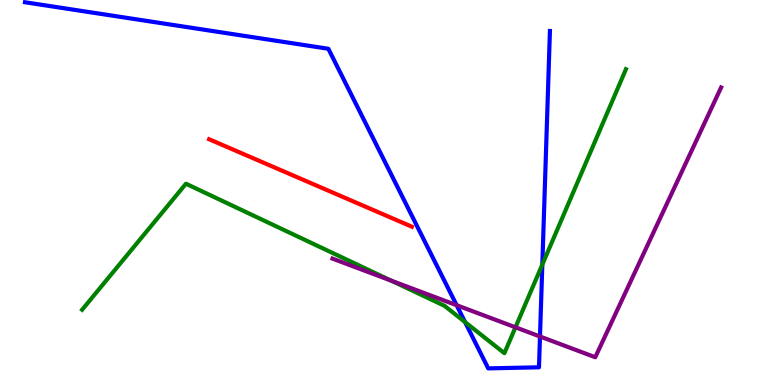[{'lines': ['blue', 'red'], 'intersections': []}, {'lines': ['green', 'red'], 'intersections': []}, {'lines': ['purple', 'red'], 'intersections': []}, {'lines': ['blue', 'green'], 'intersections': [{'x': 6.0, 'y': 1.63}, {'x': 7.0, 'y': 3.13}]}, {'lines': ['blue', 'purple'], 'intersections': [{'x': 5.89, 'y': 2.07}, {'x': 6.97, 'y': 1.26}]}, {'lines': ['green', 'purple'], 'intersections': [{'x': 5.05, 'y': 2.71}, {'x': 6.65, 'y': 1.5}]}]